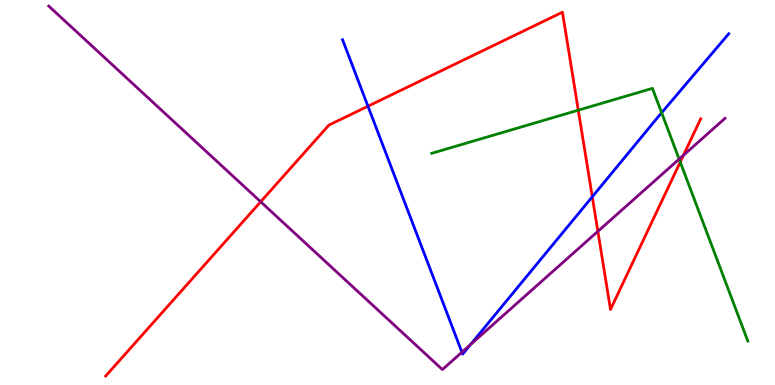[{'lines': ['blue', 'red'], 'intersections': [{'x': 4.75, 'y': 7.24}, {'x': 7.64, 'y': 4.89}]}, {'lines': ['green', 'red'], 'intersections': [{'x': 7.46, 'y': 7.14}, {'x': 8.78, 'y': 5.79}]}, {'lines': ['purple', 'red'], 'intersections': [{'x': 3.36, 'y': 4.76}, {'x': 7.71, 'y': 3.99}, {'x': 8.82, 'y': 5.97}]}, {'lines': ['blue', 'green'], 'intersections': [{'x': 8.54, 'y': 7.07}]}, {'lines': ['blue', 'purple'], 'intersections': [{'x': 5.96, 'y': 0.852}, {'x': 6.07, 'y': 1.05}]}, {'lines': ['green', 'purple'], 'intersections': [{'x': 8.76, 'y': 5.87}]}]